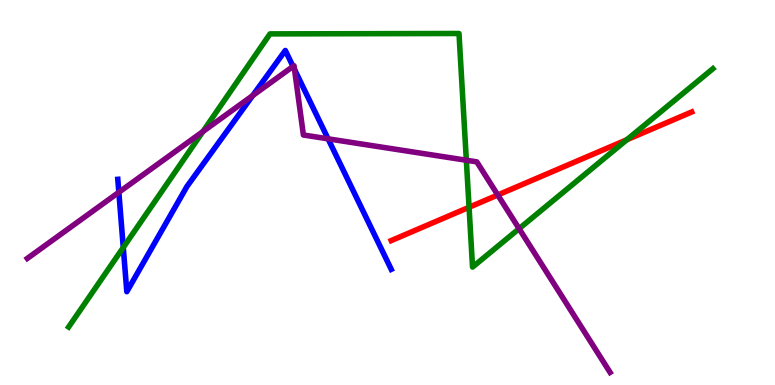[{'lines': ['blue', 'red'], 'intersections': []}, {'lines': ['green', 'red'], 'intersections': [{'x': 6.05, 'y': 4.62}, {'x': 8.09, 'y': 6.37}]}, {'lines': ['purple', 'red'], 'intersections': [{'x': 6.42, 'y': 4.94}]}, {'lines': ['blue', 'green'], 'intersections': [{'x': 1.59, 'y': 3.57}]}, {'lines': ['blue', 'purple'], 'intersections': [{'x': 1.53, 'y': 5.01}, {'x': 3.26, 'y': 7.52}, {'x': 3.78, 'y': 8.27}, {'x': 3.8, 'y': 8.2}, {'x': 4.23, 'y': 6.39}]}, {'lines': ['green', 'purple'], 'intersections': [{'x': 2.62, 'y': 6.58}, {'x': 6.02, 'y': 5.84}, {'x': 6.7, 'y': 4.06}]}]